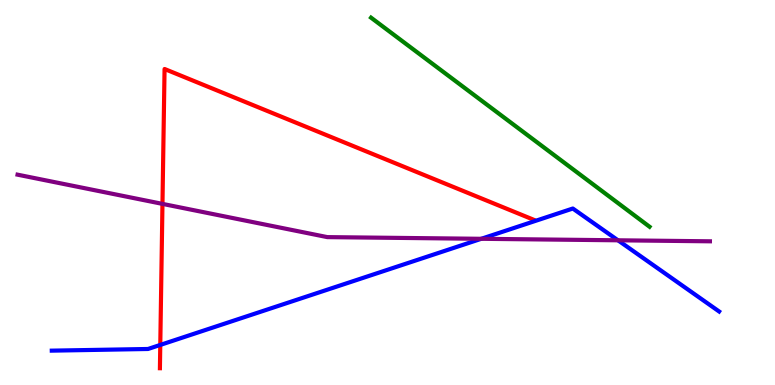[{'lines': ['blue', 'red'], 'intersections': [{'x': 2.07, 'y': 1.04}]}, {'lines': ['green', 'red'], 'intersections': []}, {'lines': ['purple', 'red'], 'intersections': [{'x': 2.1, 'y': 4.7}]}, {'lines': ['blue', 'green'], 'intersections': []}, {'lines': ['blue', 'purple'], 'intersections': [{'x': 6.21, 'y': 3.8}, {'x': 7.97, 'y': 3.76}]}, {'lines': ['green', 'purple'], 'intersections': []}]